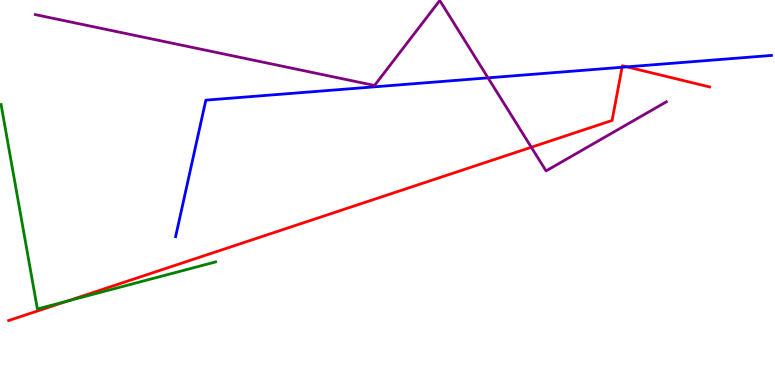[{'lines': ['blue', 'red'], 'intersections': [{'x': 8.03, 'y': 8.25}, {'x': 8.09, 'y': 8.26}]}, {'lines': ['green', 'red'], 'intersections': [{'x': 0.868, 'y': 2.18}]}, {'lines': ['purple', 'red'], 'intersections': [{'x': 6.86, 'y': 6.18}]}, {'lines': ['blue', 'green'], 'intersections': []}, {'lines': ['blue', 'purple'], 'intersections': [{'x': 6.3, 'y': 7.98}]}, {'lines': ['green', 'purple'], 'intersections': []}]